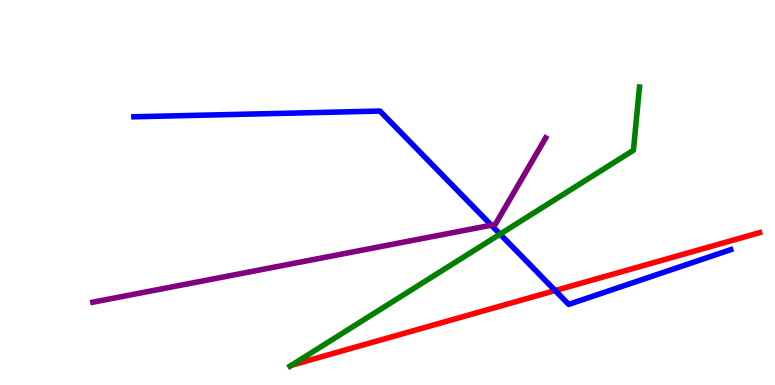[{'lines': ['blue', 'red'], 'intersections': [{'x': 7.16, 'y': 2.45}]}, {'lines': ['green', 'red'], 'intersections': []}, {'lines': ['purple', 'red'], 'intersections': []}, {'lines': ['blue', 'green'], 'intersections': [{'x': 6.45, 'y': 3.92}]}, {'lines': ['blue', 'purple'], 'intersections': [{'x': 6.34, 'y': 4.15}]}, {'lines': ['green', 'purple'], 'intersections': []}]